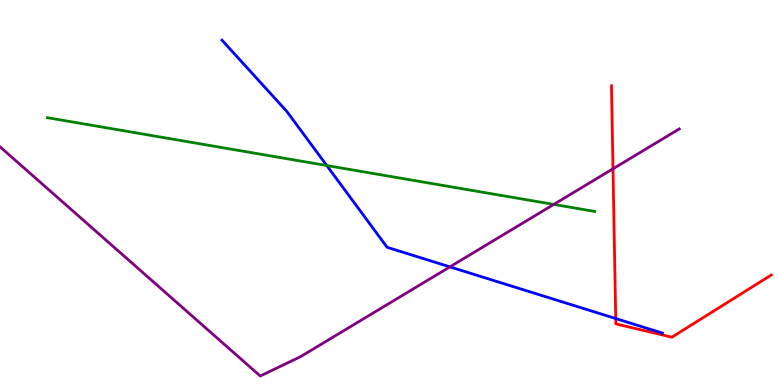[{'lines': ['blue', 'red'], 'intersections': [{'x': 7.94, 'y': 1.73}]}, {'lines': ['green', 'red'], 'intersections': []}, {'lines': ['purple', 'red'], 'intersections': [{'x': 7.91, 'y': 5.62}]}, {'lines': ['blue', 'green'], 'intersections': [{'x': 4.22, 'y': 5.7}]}, {'lines': ['blue', 'purple'], 'intersections': [{'x': 5.81, 'y': 3.07}]}, {'lines': ['green', 'purple'], 'intersections': [{'x': 7.15, 'y': 4.69}]}]